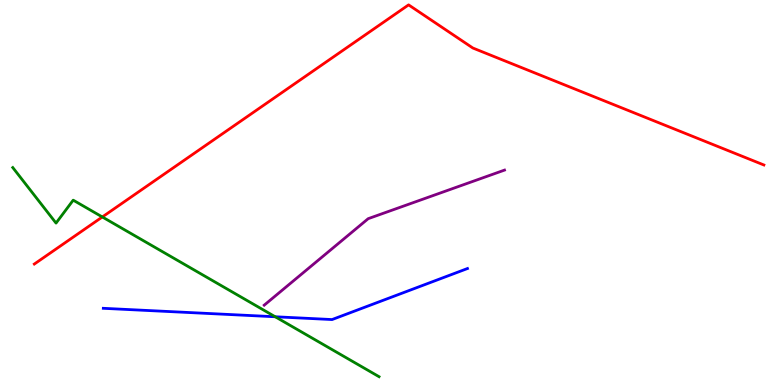[{'lines': ['blue', 'red'], 'intersections': []}, {'lines': ['green', 'red'], 'intersections': [{'x': 1.32, 'y': 4.36}]}, {'lines': ['purple', 'red'], 'intersections': []}, {'lines': ['blue', 'green'], 'intersections': [{'x': 3.55, 'y': 1.77}]}, {'lines': ['blue', 'purple'], 'intersections': []}, {'lines': ['green', 'purple'], 'intersections': []}]